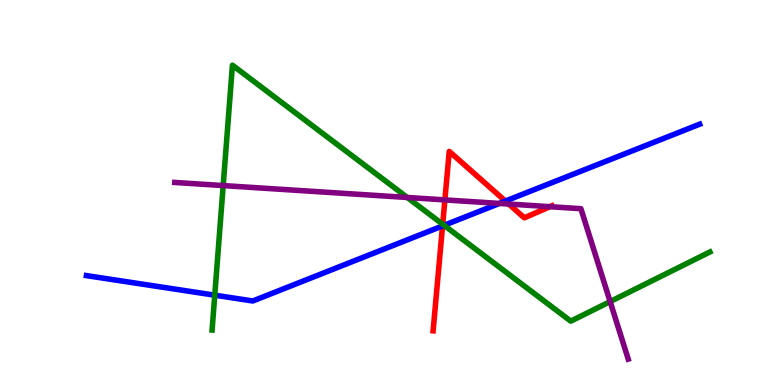[{'lines': ['blue', 'red'], 'intersections': [{'x': 5.71, 'y': 4.13}, {'x': 6.52, 'y': 4.78}]}, {'lines': ['green', 'red'], 'intersections': [{'x': 5.71, 'y': 4.18}]}, {'lines': ['purple', 'red'], 'intersections': [{'x': 5.74, 'y': 4.81}, {'x': 6.56, 'y': 4.7}, {'x': 7.1, 'y': 4.63}]}, {'lines': ['blue', 'green'], 'intersections': [{'x': 2.77, 'y': 2.33}, {'x': 5.73, 'y': 4.15}]}, {'lines': ['blue', 'purple'], 'intersections': [{'x': 6.44, 'y': 4.72}]}, {'lines': ['green', 'purple'], 'intersections': [{'x': 2.88, 'y': 5.18}, {'x': 5.26, 'y': 4.87}, {'x': 7.87, 'y': 2.17}]}]